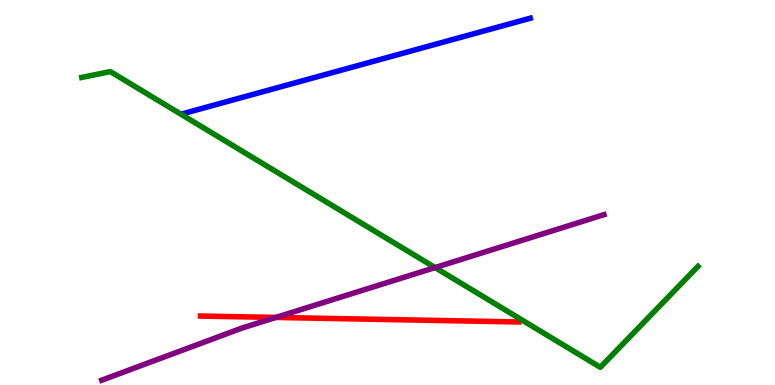[{'lines': ['blue', 'red'], 'intersections': []}, {'lines': ['green', 'red'], 'intersections': []}, {'lines': ['purple', 'red'], 'intersections': [{'x': 3.56, 'y': 1.75}]}, {'lines': ['blue', 'green'], 'intersections': []}, {'lines': ['blue', 'purple'], 'intersections': []}, {'lines': ['green', 'purple'], 'intersections': [{'x': 5.61, 'y': 3.05}]}]